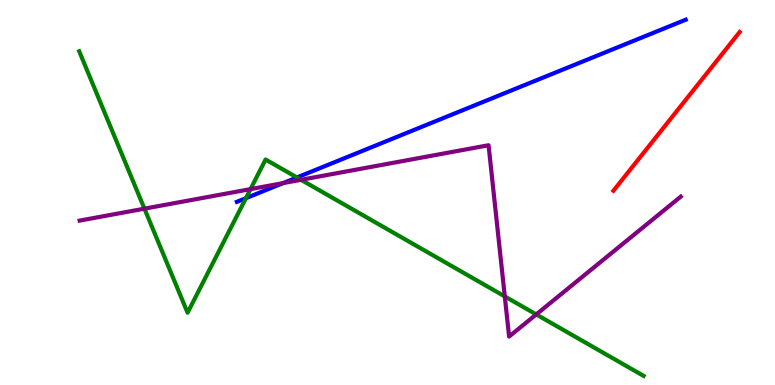[{'lines': ['blue', 'red'], 'intersections': []}, {'lines': ['green', 'red'], 'intersections': []}, {'lines': ['purple', 'red'], 'intersections': []}, {'lines': ['blue', 'green'], 'intersections': [{'x': 3.17, 'y': 4.85}, {'x': 3.83, 'y': 5.39}]}, {'lines': ['blue', 'purple'], 'intersections': [{'x': 3.65, 'y': 5.24}]}, {'lines': ['green', 'purple'], 'intersections': [{'x': 1.86, 'y': 4.58}, {'x': 3.23, 'y': 5.09}, {'x': 3.88, 'y': 5.33}, {'x': 6.51, 'y': 2.3}, {'x': 6.92, 'y': 1.83}]}]